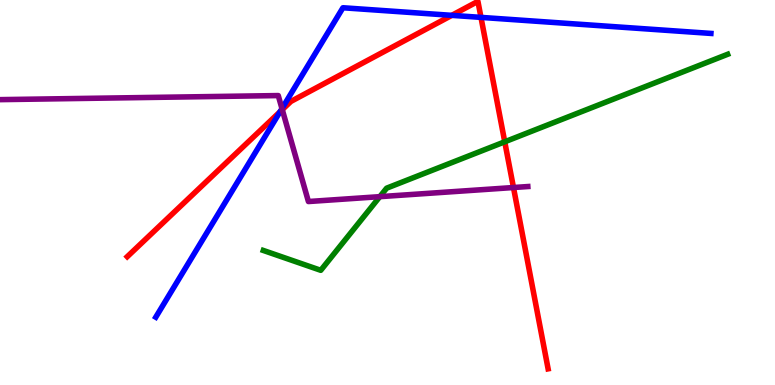[{'lines': ['blue', 'red'], 'intersections': [{'x': 3.61, 'y': 7.1}, {'x': 5.83, 'y': 9.6}, {'x': 6.21, 'y': 9.55}]}, {'lines': ['green', 'red'], 'intersections': [{'x': 6.51, 'y': 6.32}]}, {'lines': ['purple', 'red'], 'intersections': [{'x': 3.64, 'y': 7.15}, {'x': 6.63, 'y': 5.13}]}, {'lines': ['blue', 'green'], 'intersections': []}, {'lines': ['blue', 'purple'], 'intersections': [{'x': 3.64, 'y': 7.18}]}, {'lines': ['green', 'purple'], 'intersections': [{'x': 4.9, 'y': 4.89}]}]